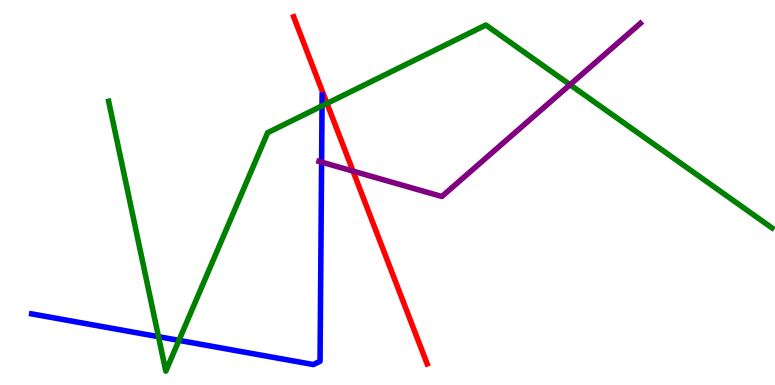[{'lines': ['blue', 'red'], 'intersections': []}, {'lines': ['green', 'red'], 'intersections': [{'x': 4.22, 'y': 7.31}]}, {'lines': ['purple', 'red'], 'intersections': [{'x': 4.56, 'y': 5.56}]}, {'lines': ['blue', 'green'], 'intersections': [{'x': 2.05, 'y': 1.25}, {'x': 2.31, 'y': 1.16}, {'x': 4.16, 'y': 7.25}]}, {'lines': ['blue', 'purple'], 'intersections': [{'x': 4.15, 'y': 5.79}]}, {'lines': ['green', 'purple'], 'intersections': [{'x': 7.35, 'y': 7.8}]}]